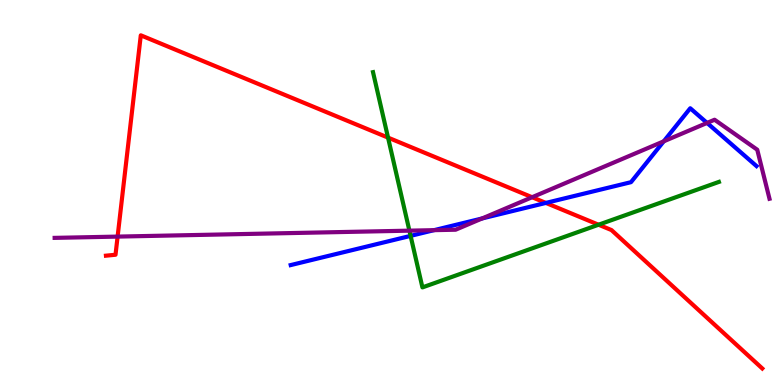[{'lines': ['blue', 'red'], 'intersections': [{'x': 7.04, 'y': 4.73}]}, {'lines': ['green', 'red'], 'intersections': [{'x': 5.01, 'y': 6.43}, {'x': 7.72, 'y': 4.16}]}, {'lines': ['purple', 'red'], 'intersections': [{'x': 1.52, 'y': 3.85}, {'x': 6.87, 'y': 4.88}]}, {'lines': ['blue', 'green'], 'intersections': [{'x': 5.3, 'y': 3.87}]}, {'lines': ['blue', 'purple'], 'intersections': [{'x': 5.6, 'y': 4.02}, {'x': 6.22, 'y': 4.33}, {'x': 8.56, 'y': 6.33}, {'x': 9.12, 'y': 6.81}]}, {'lines': ['green', 'purple'], 'intersections': [{'x': 5.28, 'y': 4.01}]}]